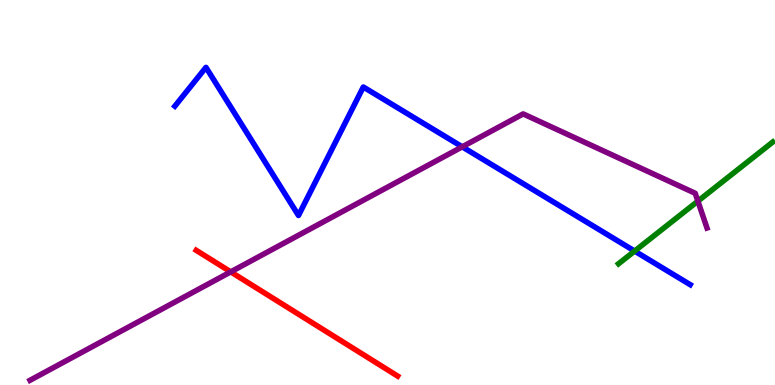[{'lines': ['blue', 'red'], 'intersections': []}, {'lines': ['green', 'red'], 'intersections': []}, {'lines': ['purple', 'red'], 'intersections': [{'x': 2.98, 'y': 2.94}]}, {'lines': ['blue', 'green'], 'intersections': [{'x': 8.19, 'y': 3.48}]}, {'lines': ['blue', 'purple'], 'intersections': [{'x': 5.96, 'y': 6.19}]}, {'lines': ['green', 'purple'], 'intersections': [{'x': 9.0, 'y': 4.78}]}]